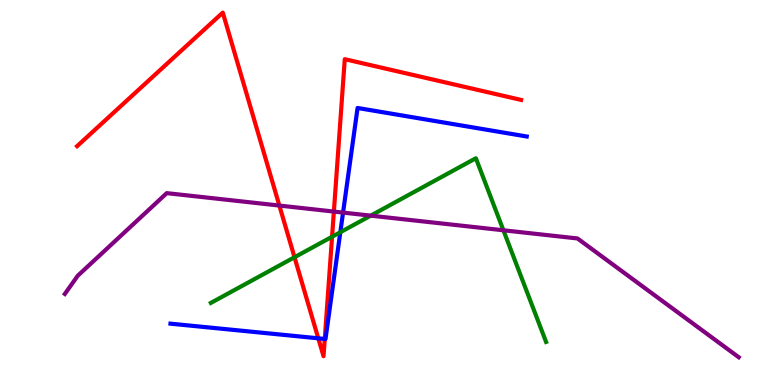[{'lines': ['blue', 'red'], 'intersections': [{'x': 4.11, 'y': 1.21}, {'x': 4.19, 'y': 1.2}]}, {'lines': ['green', 'red'], 'intersections': [{'x': 3.8, 'y': 3.32}, {'x': 4.28, 'y': 3.85}]}, {'lines': ['purple', 'red'], 'intersections': [{'x': 3.6, 'y': 4.66}, {'x': 4.31, 'y': 4.5}]}, {'lines': ['blue', 'green'], 'intersections': [{'x': 4.39, 'y': 3.97}]}, {'lines': ['blue', 'purple'], 'intersections': [{'x': 4.43, 'y': 4.48}]}, {'lines': ['green', 'purple'], 'intersections': [{'x': 4.78, 'y': 4.4}, {'x': 6.5, 'y': 4.02}]}]